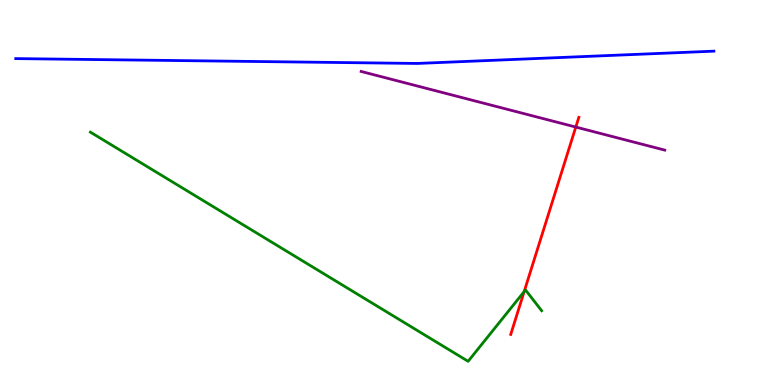[{'lines': ['blue', 'red'], 'intersections': []}, {'lines': ['green', 'red'], 'intersections': [{'x': 6.76, 'y': 2.43}]}, {'lines': ['purple', 'red'], 'intersections': [{'x': 7.43, 'y': 6.7}]}, {'lines': ['blue', 'green'], 'intersections': []}, {'lines': ['blue', 'purple'], 'intersections': []}, {'lines': ['green', 'purple'], 'intersections': []}]